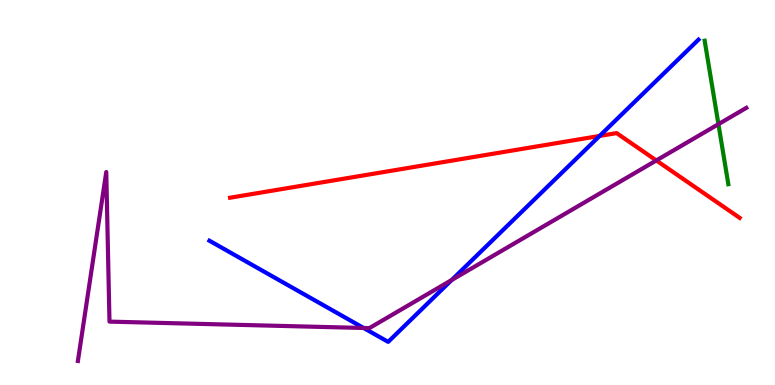[{'lines': ['blue', 'red'], 'intersections': [{'x': 7.74, 'y': 6.47}]}, {'lines': ['green', 'red'], 'intersections': []}, {'lines': ['purple', 'red'], 'intersections': [{'x': 8.47, 'y': 5.83}]}, {'lines': ['blue', 'green'], 'intersections': []}, {'lines': ['blue', 'purple'], 'intersections': [{'x': 4.69, 'y': 1.48}, {'x': 5.83, 'y': 2.73}]}, {'lines': ['green', 'purple'], 'intersections': [{'x': 9.27, 'y': 6.77}]}]